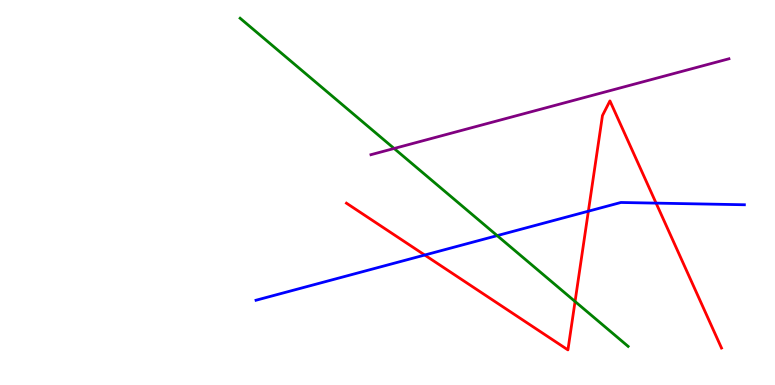[{'lines': ['blue', 'red'], 'intersections': [{'x': 5.48, 'y': 3.38}, {'x': 7.59, 'y': 4.51}, {'x': 8.47, 'y': 4.72}]}, {'lines': ['green', 'red'], 'intersections': [{'x': 7.42, 'y': 2.17}]}, {'lines': ['purple', 'red'], 'intersections': []}, {'lines': ['blue', 'green'], 'intersections': [{'x': 6.42, 'y': 3.88}]}, {'lines': ['blue', 'purple'], 'intersections': []}, {'lines': ['green', 'purple'], 'intersections': [{'x': 5.09, 'y': 6.14}]}]